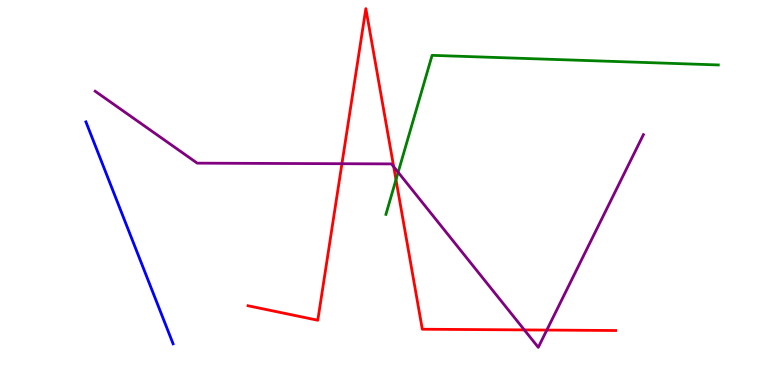[{'lines': ['blue', 'red'], 'intersections': []}, {'lines': ['green', 'red'], 'intersections': [{'x': 5.11, 'y': 5.33}]}, {'lines': ['purple', 'red'], 'intersections': [{'x': 4.41, 'y': 5.75}, {'x': 5.08, 'y': 5.67}, {'x': 6.77, 'y': 1.43}, {'x': 7.06, 'y': 1.43}]}, {'lines': ['blue', 'green'], 'intersections': []}, {'lines': ['blue', 'purple'], 'intersections': []}, {'lines': ['green', 'purple'], 'intersections': [{'x': 5.14, 'y': 5.53}]}]